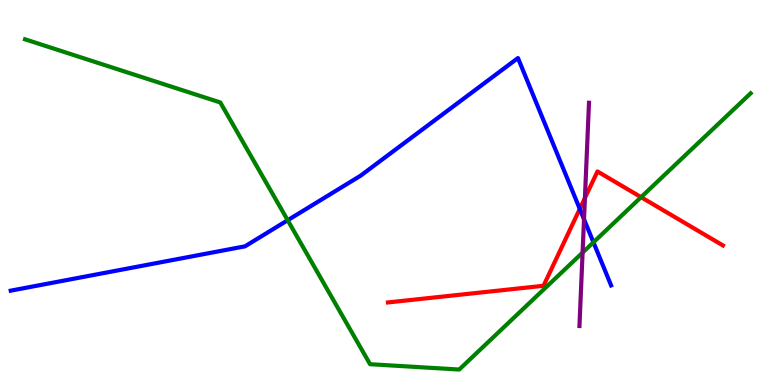[{'lines': ['blue', 'red'], 'intersections': [{'x': 7.48, 'y': 4.57}]}, {'lines': ['green', 'red'], 'intersections': [{'x': 8.27, 'y': 4.88}]}, {'lines': ['purple', 'red'], 'intersections': [{'x': 7.55, 'y': 4.86}]}, {'lines': ['blue', 'green'], 'intersections': [{'x': 3.71, 'y': 4.28}, {'x': 7.66, 'y': 3.71}]}, {'lines': ['blue', 'purple'], 'intersections': [{'x': 7.54, 'y': 4.3}]}, {'lines': ['green', 'purple'], 'intersections': [{'x': 7.52, 'y': 3.44}]}]